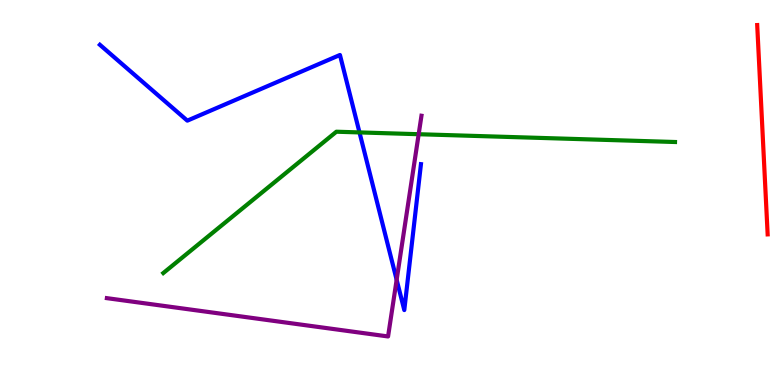[{'lines': ['blue', 'red'], 'intersections': []}, {'lines': ['green', 'red'], 'intersections': []}, {'lines': ['purple', 'red'], 'intersections': []}, {'lines': ['blue', 'green'], 'intersections': [{'x': 4.64, 'y': 6.56}]}, {'lines': ['blue', 'purple'], 'intersections': [{'x': 5.12, 'y': 2.73}]}, {'lines': ['green', 'purple'], 'intersections': [{'x': 5.4, 'y': 6.51}]}]